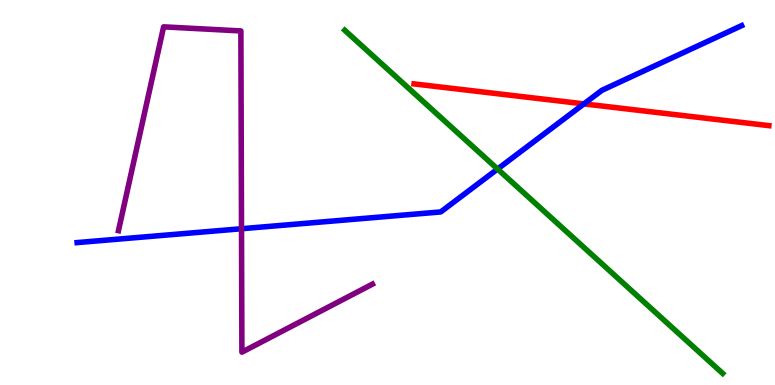[{'lines': ['blue', 'red'], 'intersections': [{'x': 7.53, 'y': 7.3}]}, {'lines': ['green', 'red'], 'intersections': []}, {'lines': ['purple', 'red'], 'intersections': []}, {'lines': ['blue', 'green'], 'intersections': [{'x': 6.42, 'y': 5.61}]}, {'lines': ['blue', 'purple'], 'intersections': [{'x': 3.12, 'y': 4.06}]}, {'lines': ['green', 'purple'], 'intersections': []}]